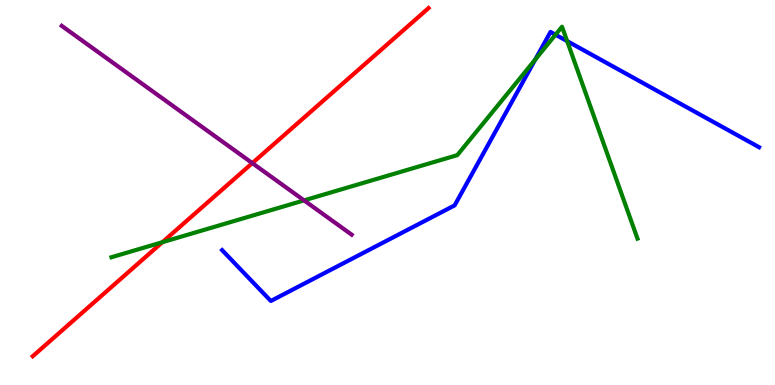[{'lines': ['blue', 'red'], 'intersections': []}, {'lines': ['green', 'red'], 'intersections': [{'x': 2.1, 'y': 3.71}]}, {'lines': ['purple', 'red'], 'intersections': [{'x': 3.26, 'y': 5.76}]}, {'lines': ['blue', 'green'], 'intersections': [{'x': 6.91, 'y': 8.45}, {'x': 7.17, 'y': 9.1}, {'x': 7.32, 'y': 8.93}]}, {'lines': ['blue', 'purple'], 'intersections': []}, {'lines': ['green', 'purple'], 'intersections': [{'x': 3.92, 'y': 4.8}]}]